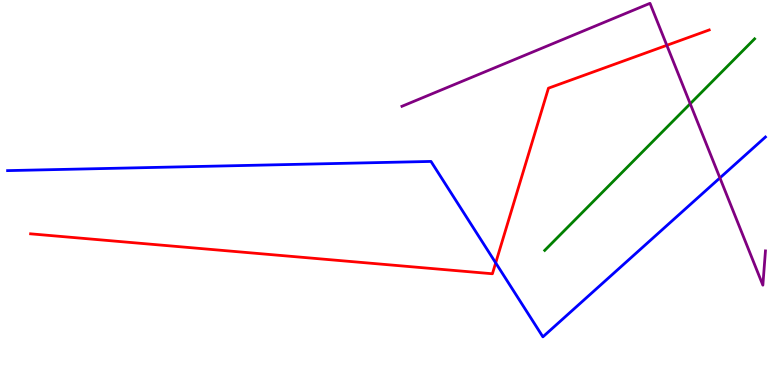[{'lines': ['blue', 'red'], 'intersections': [{'x': 6.4, 'y': 3.17}]}, {'lines': ['green', 'red'], 'intersections': []}, {'lines': ['purple', 'red'], 'intersections': [{'x': 8.6, 'y': 8.82}]}, {'lines': ['blue', 'green'], 'intersections': []}, {'lines': ['blue', 'purple'], 'intersections': [{'x': 9.29, 'y': 5.38}]}, {'lines': ['green', 'purple'], 'intersections': [{'x': 8.91, 'y': 7.31}]}]